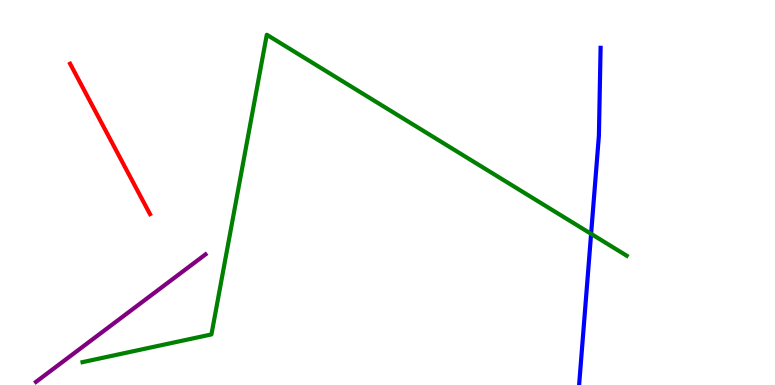[{'lines': ['blue', 'red'], 'intersections': []}, {'lines': ['green', 'red'], 'intersections': []}, {'lines': ['purple', 'red'], 'intersections': []}, {'lines': ['blue', 'green'], 'intersections': [{'x': 7.63, 'y': 3.93}]}, {'lines': ['blue', 'purple'], 'intersections': []}, {'lines': ['green', 'purple'], 'intersections': []}]